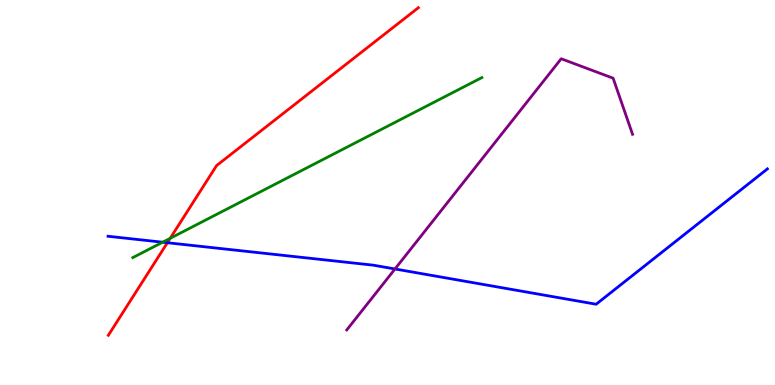[{'lines': ['blue', 'red'], 'intersections': [{'x': 2.16, 'y': 3.7}]}, {'lines': ['green', 'red'], 'intersections': [{'x': 2.2, 'y': 3.81}]}, {'lines': ['purple', 'red'], 'intersections': []}, {'lines': ['blue', 'green'], 'intersections': [{'x': 2.1, 'y': 3.71}]}, {'lines': ['blue', 'purple'], 'intersections': [{'x': 5.1, 'y': 3.01}]}, {'lines': ['green', 'purple'], 'intersections': []}]